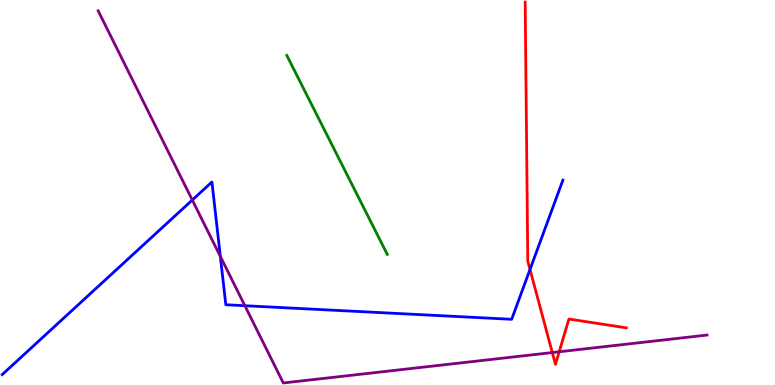[{'lines': ['blue', 'red'], 'intersections': [{'x': 6.84, 'y': 3.0}]}, {'lines': ['green', 'red'], 'intersections': []}, {'lines': ['purple', 'red'], 'intersections': [{'x': 7.13, 'y': 0.843}, {'x': 7.22, 'y': 0.863}]}, {'lines': ['blue', 'green'], 'intersections': []}, {'lines': ['blue', 'purple'], 'intersections': [{'x': 2.48, 'y': 4.8}, {'x': 2.84, 'y': 3.34}, {'x': 3.16, 'y': 2.06}]}, {'lines': ['green', 'purple'], 'intersections': []}]